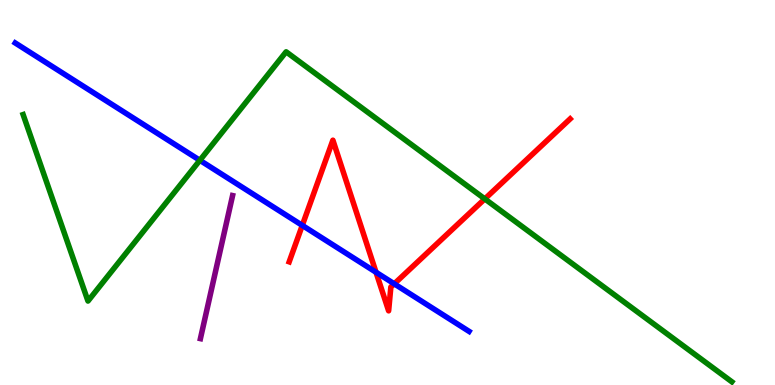[{'lines': ['blue', 'red'], 'intersections': [{'x': 3.9, 'y': 4.15}, {'x': 4.85, 'y': 2.93}, {'x': 5.09, 'y': 2.63}]}, {'lines': ['green', 'red'], 'intersections': [{'x': 6.26, 'y': 4.83}]}, {'lines': ['purple', 'red'], 'intersections': []}, {'lines': ['blue', 'green'], 'intersections': [{'x': 2.58, 'y': 5.84}]}, {'lines': ['blue', 'purple'], 'intersections': []}, {'lines': ['green', 'purple'], 'intersections': []}]